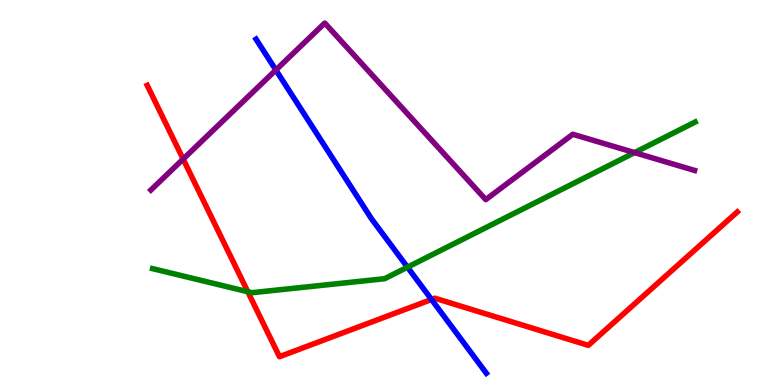[{'lines': ['blue', 'red'], 'intersections': [{'x': 5.57, 'y': 2.22}]}, {'lines': ['green', 'red'], 'intersections': [{'x': 3.2, 'y': 2.42}]}, {'lines': ['purple', 'red'], 'intersections': [{'x': 2.36, 'y': 5.87}]}, {'lines': ['blue', 'green'], 'intersections': [{'x': 5.26, 'y': 3.06}]}, {'lines': ['blue', 'purple'], 'intersections': [{'x': 3.56, 'y': 8.18}]}, {'lines': ['green', 'purple'], 'intersections': [{'x': 8.19, 'y': 6.04}]}]